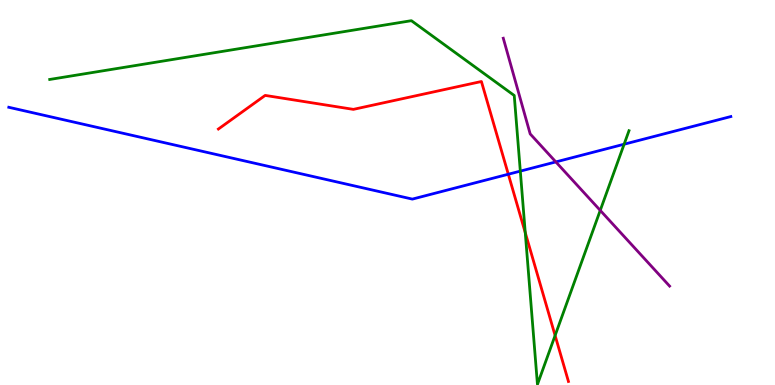[{'lines': ['blue', 'red'], 'intersections': [{'x': 6.56, 'y': 5.47}]}, {'lines': ['green', 'red'], 'intersections': [{'x': 6.78, 'y': 3.96}, {'x': 7.16, 'y': 1.29}]}, {'lines': ['purple', 'red'], 'intersections': []}, {'lines': ['blue', 'green'], 'intersections': [{'x': 6.71, 'y': 5.56}, {'x': 8.05, 'y': 6.25}]}, {'lines': ['blue', 'purple'], 'intersections': [{'x': 7.17, 'y': 5.79}]}, {'lines': ['green', 'purple'], 'intersections': [{'x': 7.75, 'y': 4.54}]}]